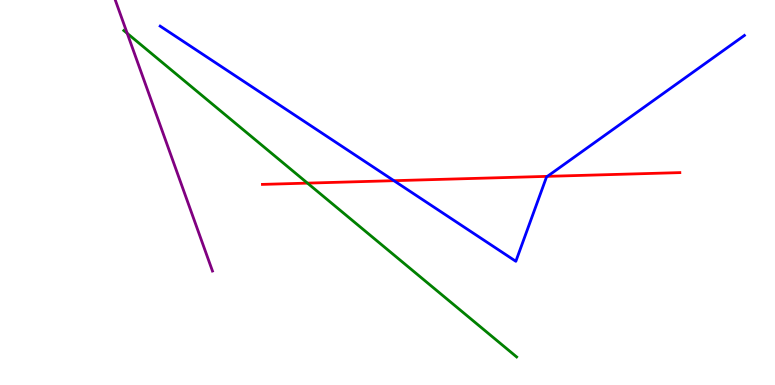[{'lines': ['blue', 'red'], 'intersections': [{'x': 5.08, 'y': 5.31}, {'x': 7.06, 'y': 5.42}]}, {'lines': ['green', 'red'], 'intersections': [{'x': 3.97, 'y': 5.24}]}, {'lines': ['purple', 'red'], 'intersections': []}, {'lines': ['blue', 'green'], 'intersections': []}, {'lines': ['blue', 'purple'], 'intersections': []}, {'lines': ['green', 'purple'], 'intersections': [{'x': 1.64, 'y': 9.13}]}]